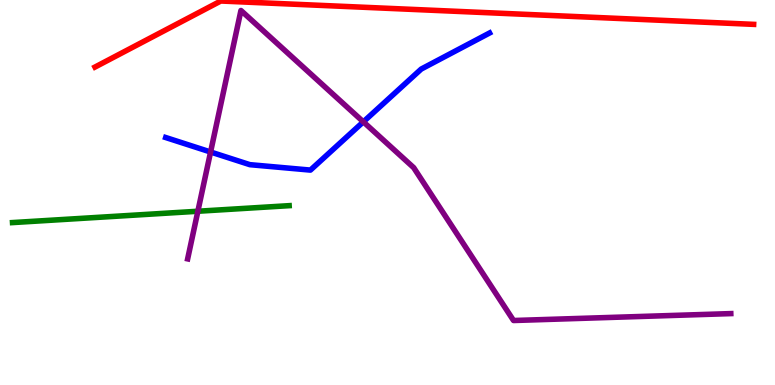[{'lines': ['blue', 'red'], 'intersections': []}, {'lines': ['green', 'red'], 'intersections': []}, {'lines': ['purple', 'red'], 'intersections': []}, {'lines': ['blue', 'green'], 'intersections': []}, {'lines': ['blue', 'purple'], 'intersections': [{'x': 2.72, 'y': 6.05}, {'x': 4.69, 'y': 6.84}]}, {'lines': ['green', 'purple'], 'intersections': [{'x': 2.55, 'y': 4.51}]}]